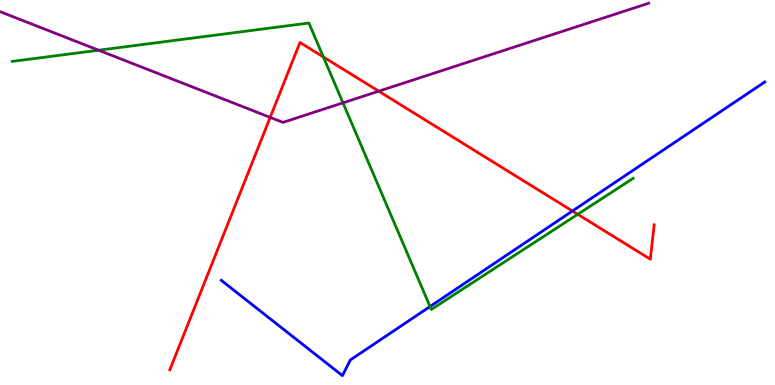[{'lines': ['blue', 'red'], 'intersections': [{'x': 7.39, 'y': 4.52}]}, {'lines': ['green', 'red'], 'intersections': [{'x': 4.17, 'y': 8.52}, {'x': 7.45, 'y': 4.43}]}, {'lines': ['purple', 'red'], 'intersections': [{'x': 3.49, 'y': 6.95}, {'x': 4.89, 'y': 7.63}]}, {'lines': ['blue', 'green'], 'intersections': [{'x': 5.55, 'y': 2.04}]}, {'lines': ['blue', 'purple'], 'intersections': []}, {'lines': ['green', 'purple'], 'intersections': [{'x': 1.27, 'y': 8.7}, {'x': 4.43, 'y': 7.33}]}]